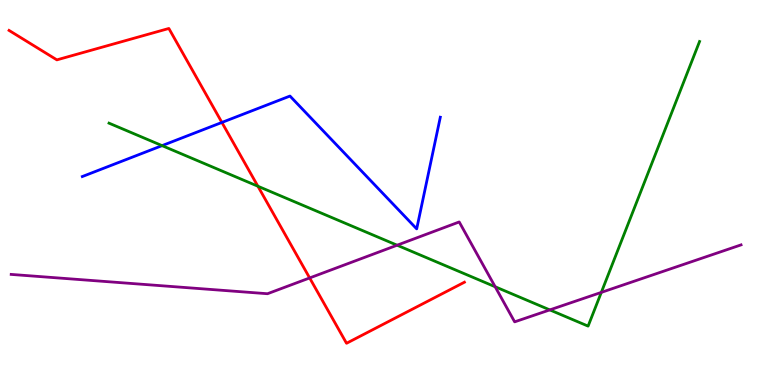[{'lines': ['blue', 'red'], 'intersections': [{'x': 2.86, 'y': 6.82}]}, {'lines': ['green', 'red'], 'intersections': [{'x': 3.33, 'y': 5.16}]}, {'lines': ['purple', 'red'], 'intersections': [{'x': 4.0, 'y': 2.78}]}, {'lines': ['blue', 'green'], 'intersections': [{'x': 2.09, 'y': 6.22}]}, {'lines': ['blue', 'purple'], 'intersections': []}, {'lines': ['green', 'purple'], 'intersections': [{'x': 5.12, 'y': 3.63}, {'x': 6.39, 'y': 2.55}, {'x': 7.09, 'y': 1.95}, {'x': 7.76, 'y': 2.41}]}]